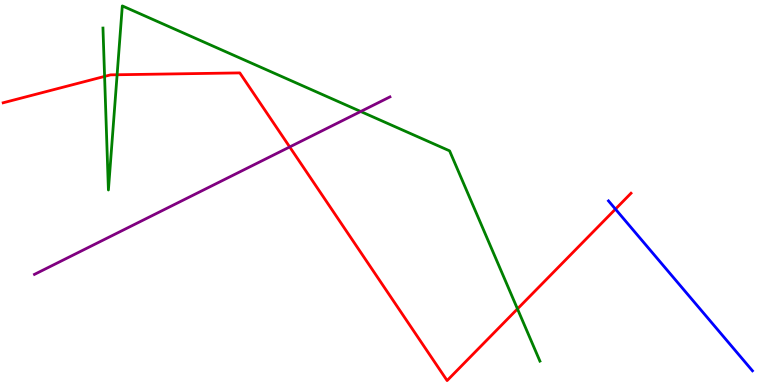[{'lines': ['blue', 'red'], 'intersections': [{'x': 7.94, 'y': 4.57}]}, {'lines': ['green', 'red'], 'intersections': [{'x': 1.35, 'y': 8.02}, {'x': 1.51, 'y': 8.06}, {'x': 6.68, 'y': 1.98}]}, {'lines': ['purple', 'red'], 'intersections': [{'x': 3.74, 'y': 6.18}]}, {'lines': ['blue', 'green'], 'intersections': []}, {'lines': ['blue', 'purple'], 'intersections': []}, {'lines': ['green', 'purple'], 'intersections': [{'x': 4.65, 'y': 7.1}]}]